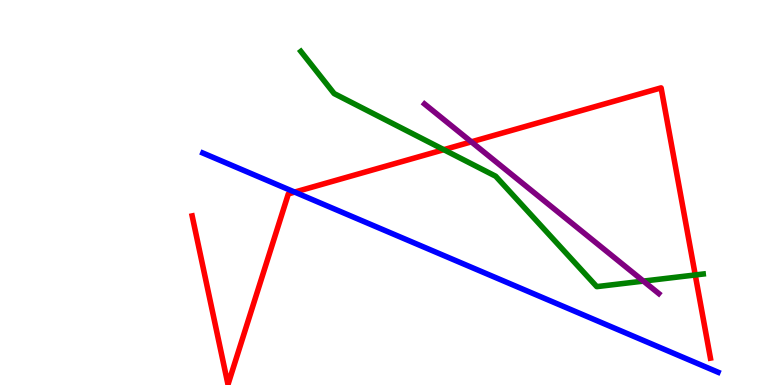[{'lines': ['blue', 'red'], 'intersections': [{'x': 3.8, 'y': 5.01}]}, {'lines': ['green', 'red'], 'intersections': [{'x': 5.73, 'y': 6.11}, {'x': 8.97, 'y': 2.86}]}, {'lines': ['purple', 'red'], 'intersections': [{'x': 6.08, 'y': 6.32}]}, {'lines': ['blue', 'green'], 'intersections': []}, {'lines': ['blue', 'purple'], 'intersections': []}, {'lines': ['green', 'purple'], 'intersections': [{'x': 8.3, 'y': 2.7}]}]